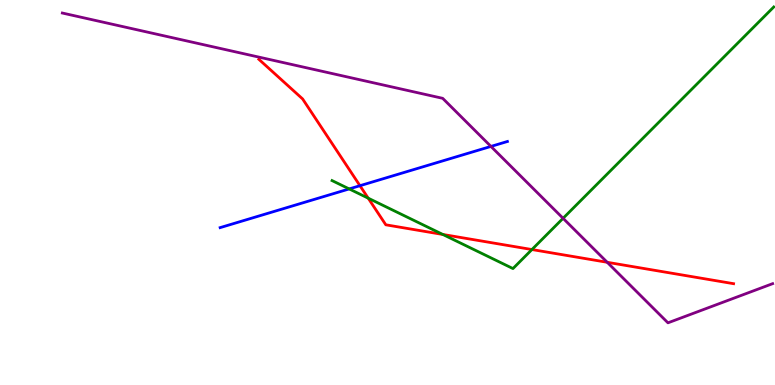[{'lines': ['blue', 'red'], 'intersections': [{'x': 4.64, 'y': 5.18}]}, {'lines': ['green', 'red'], 'intersections': [{'x': 4.75, 'y': 4.85}, {'x': 5.71, 'y': 3.91}, {'x': 6.86, 'y': 3.52}]}, {'lines': ['purple', 'red'], 'intersections': [{'x': 7.83, 'y': 3.19}]}, {'lines': ['blue', 'green'], 'intersections': [{'x': 4.51, 'y': 5.09}]}, {'lines': ['blue', 'purple'], 'intersections': [{'x': 6.33, 'y': 6.2}]}, {'lines': ['green', 'purple'], 'intersections': [{'x': 7.27, 'y': 4.33}]}]